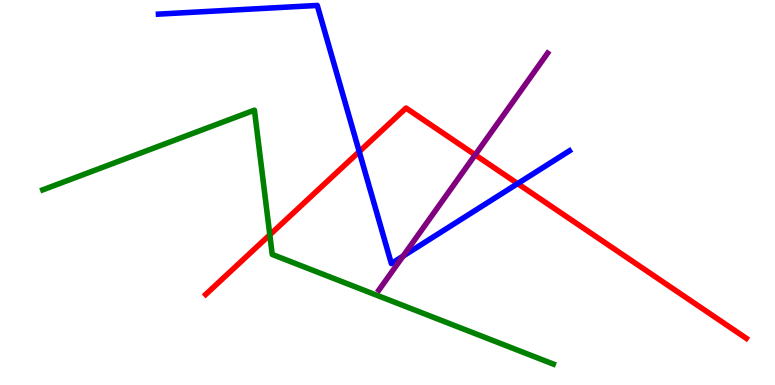[{'lines': ['blue', 'red'], 'intersections': [{'x': 4.64, 'y': 6.06}, {'x': 6.68, 'y': 5.23}]}, {'lines': ['green', 'red'], 'intersections': [{'x': 3.48, 'y': 3.9}]}, {'lines': ['purple', 'red'], 'intersections': [{'x': 6.13, 'y': 5.98}]}, {'lines': ['blue', 'green'], 'intersections': []}, {'lines': ['blue', 'purple'], 'intersections': [{'x': 5.2, 'y': 3.35}]}, {'lines': ['green', 'purple'], 'intersections': []}]